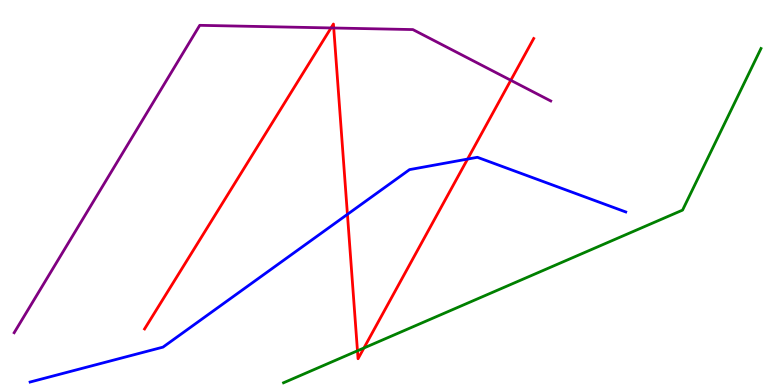[{'lines': ['blue', 'red'], 'intersections': [{'x': 4.48, 'y': 4.43}, {'x': 6.03, 'y': 5.87}]}, {'lines': ['green', 'red'], 'intersections': [{'x': 4.61, 'y': 0.888}, {'x': 4.7, 'y': 0.961}]}, {'lines': ['purple', 'red'], 'intersections': [{'x': 4.27, 'y': 9.27}, {'x': 4.31, 'y': 9.27}, {'x': 6.59, 'y': 7.91}]}, {'lines': ['blue', 'green'], 'intersections': []}, {'lines': ['blue', 'purple'], 'intersections': []}, {'lines': ['green', 'purple'], 'intersections': []}]